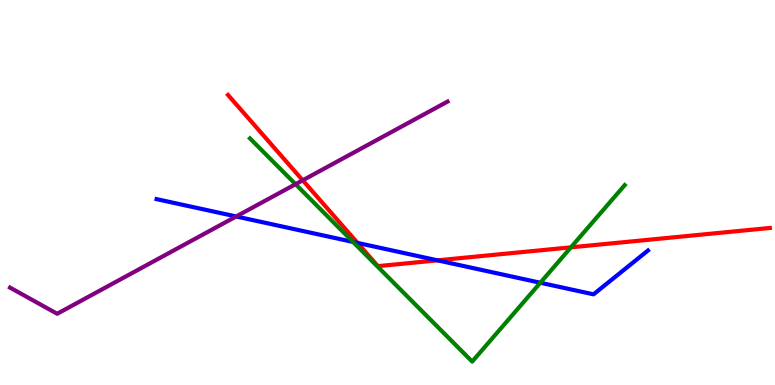[{'lines': ['blue', 'red'], 'intersections': [{'x': 4.61, 'y': 3.69}, {'x': 5.64, 'y': 3.24}]}, {'lines': ['green', 'red'], 'intersections': [{'x': 7.37, 'y': 3.58}]}, {'lines': ['purple', 'red'], 'intersections': [{'x': 3.91, 'y': 5.32}]}, {'lines': ['blue', 'green'], 'intersections': [{'x': 4.56, 'y': 3.72}, {'x': 6.97, 'y': 2.66}]}, {'lines': ['blue', 'purple'], 'intersections': [{'x': 3.05, 'y': 4.38}]}, {'lines': ['green', 'purple'], 'intersections': [{'x': 3.81, 'y': 5.22}]}]